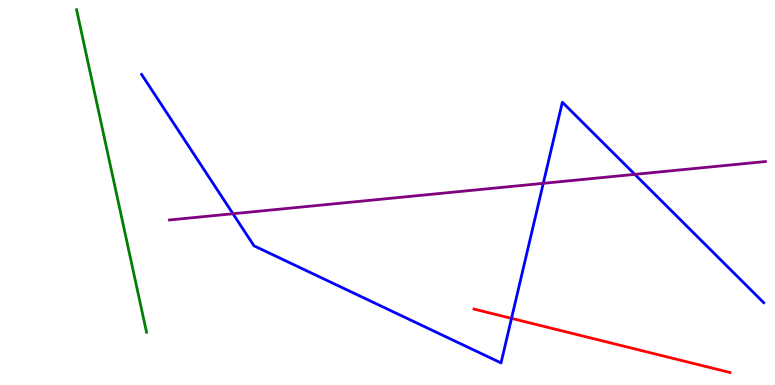[{'lines': ['blue', 'red'], 'intersections': [{'x': 6.6, 'y': 1.73}]}, {'lines': ['green', 'red'], 'intersections': []}, {'lines': ['purple', 'red'], 'intersections': []}, {'lines': ['blue', 'green'], 'intersections': []}, {'lines': ['blue', 'purple'], 'intersections': [{'x': 3.01, 'y': 4.45}, {'x': 7.01, 'y': 5.24}, {'x': 8.19, 'y': 5.47}]}, {'lines': ['green', 'purple'], 'intersections': []}]